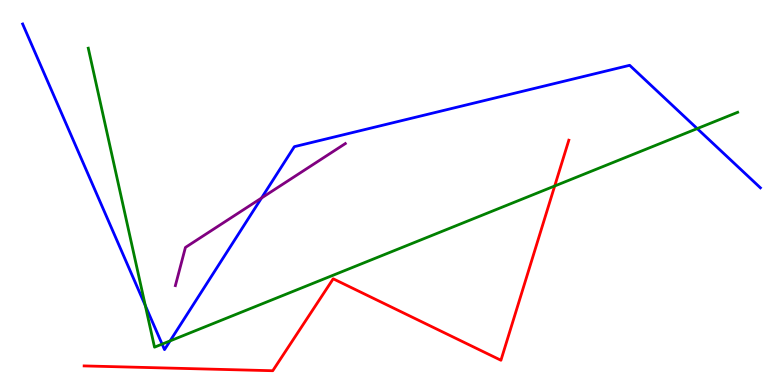[{'lines': ['blue', 'red'], 'intersections': []}, {'lines': ['green', 'red'], 'intersections': [{'x': 7.16, 'y': 5.17}]}, {'lines': ['purple', 'red'], 'intersections': []}, {'lines': ['blue', 'green'], 'intersections': [{'x': 1.87, 'y': 2.06}, {'x': 2.09, 'y': 1.06}, {'x': 2.19, 'y': 1.15}, {'x': 9.0, 'y': 6.66}]}, {'lines': ['blue', 'purple'], 'intersections': [{'x': 3.37, 'y': 4.86}]}, {'lines': ['green', 'purple'], 'intersections': []}]